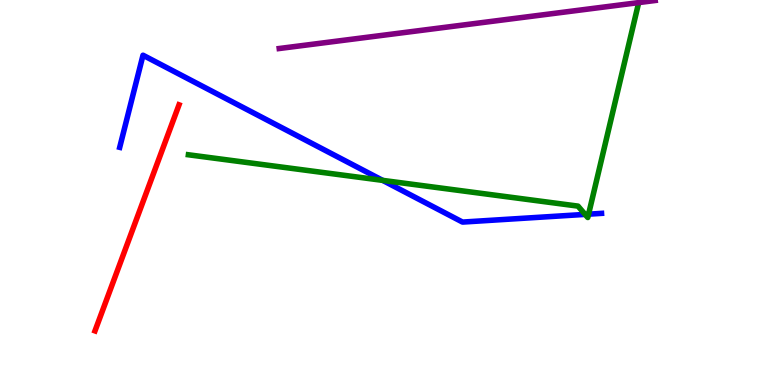[{'lines': ['blue', 'red'], 'intersections': []}, {'lines': ['green', 'red'], 'intersections': []}, {'lines': ['purple', 'red'], 'intersections': []}, {'lines': ['blue', 'green'], 'intersections': [{'x': 4.94, 'y': 5.31}, {'x': 7.55, 'y': 4.43}, {'x': 7.59, 'y': 4.44}]}, {'lines': ['blue', 'purple'], 'intersections': []}, {'lines': ['green', 'purple'], 'intersections': []}]